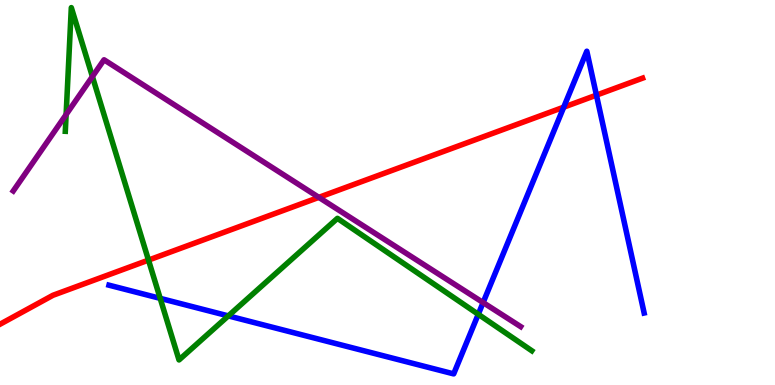[{'lines': ['blue', 'red'], 'intersections': [{'x': 7.27, 'y': 7.22}, {'x': 7.7, 'y': 7.53}]}, {'lines': ['green', 'red'], 'intersections': [{'x': 1.92, 'y': 3.24}]}, {'lines': ['purple', 'red'], 'intersections': [{'x': 4.11, 'y': 4.87}]}, {'lines': ['blue', 'green'], 'intersections': [{'x': 2.07, 'y': 2.25}, {'x': 2.95, 'y': 1.8}, {'x': 6.17, 'y': 1.84}]}, {'lines': ['blue', 'purple'], 'intersections': [{'x': 6.23, 'y': 2.14}]}, {'lines': ['green', 'purple'], 'intersections': [{'x': 0.853, 'y': 7.02}, {'x': 1.19, 'y': 8.01}]}]